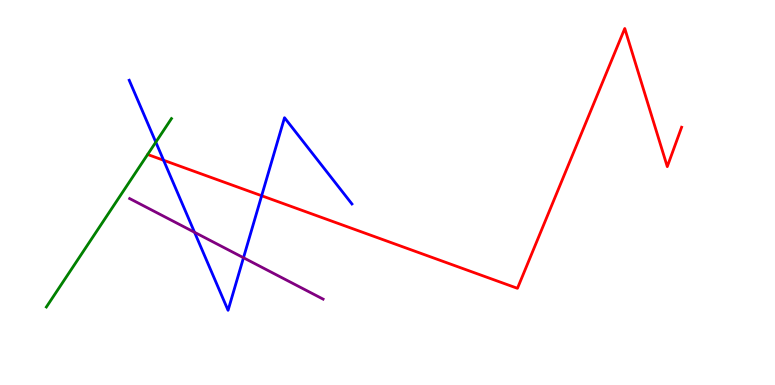[{'lines': ['blue', 'red'], 'intersections': [{'x': 2.11, 'y': 5.84}, {'x': 3.38, 'y': 4.92}]}, {'lines': ['green', 'red'], 'intersections': []}, {'lines': ['purple', 'red'], 'intersections': []}, {'lines': ['blue', 'green'], 'intersections': [{'x': 2.01, 'y': 6.31}]}, {'lines': ['blue', 'purple'], 'intersections': [{'x': 2.51, 'y': 3.97}, {'x': 3.14, 'y': 3.31}]}, {'lines': ['green', 'purple'], 'intersections': []}]